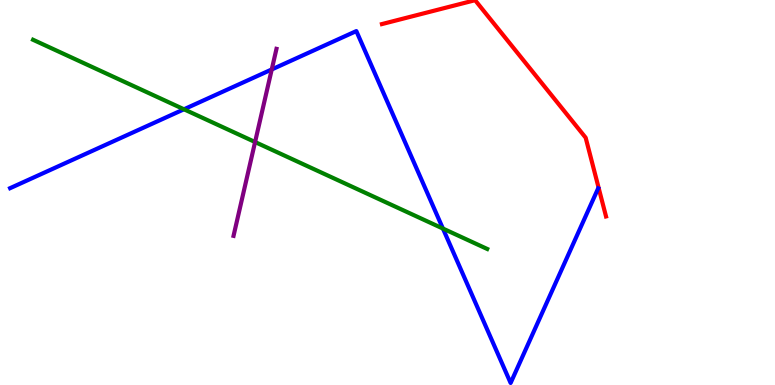[{'lines': ['blue', 'red'], 'intersections': []}, {'lines': ['green', 'red'], 'intersections': []}, {'lines': ['purple', 'red'], 'intersections': []}, {'lines': ['blue', 'green'], 'intersections': [{'x': 2.37, 'y': 7.16}, {'x': 5.72, 'y': 4.06}]}, {'lines': ['blue', 'purple'], 'intersections': [{'x': 3.51, 'y': 8.2}]}, {'lines': ['green', 'purple'], 'intersections': [{'x': 3.29, 'y': 6.31}]}]